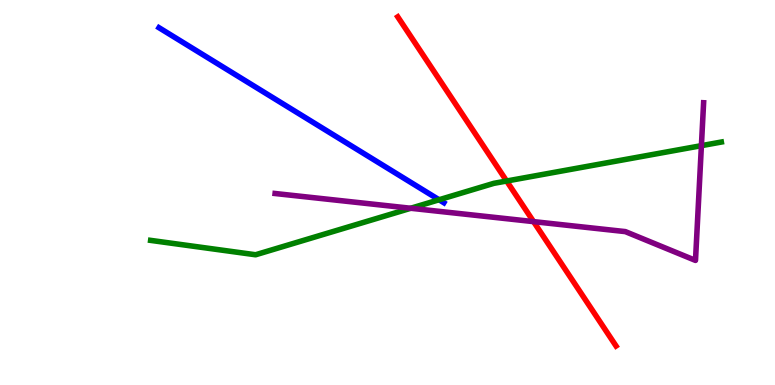[{'lines': ['blue', 'red'], 'intersections': []}, {'lines': ['green', 'red'], 'intersections': [{'x': 6.54, 'y': 5.3}]}, {'lines': ['purple', 'red'], 'intersections': [{'x': 6.88, 'y': 4.24}]}, {'lines': ['blue', 'green'], 'intersections': [{'x': 5.67, 'y': 4.81}]}, {'lines': ['blue', 'purple'], 'intersections': []}, {'lines': ['green', 'purple'], 'intersections': [{'x': 5.3, 'y': 4.59}, {'x': 9.05, 'y': 6.22}]}]